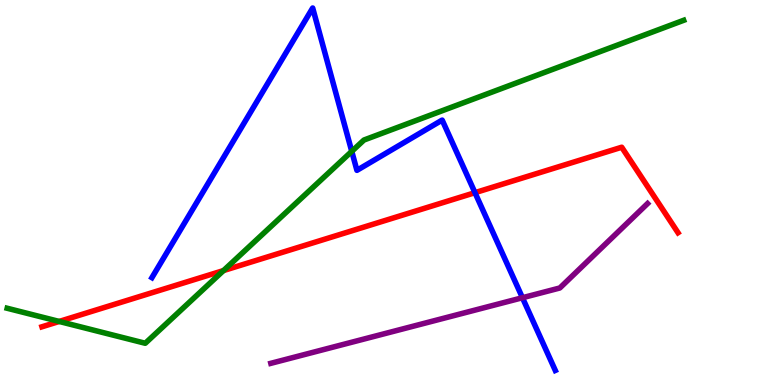[{'lines': ['blue', 'red'], 'intersections': [{'x': 6.13, 'y': 5.0}]}, {'lines': ['green', 'red'], 'intersections': [{'x': 0.764, 'y': 1.65}, {'x': 2.88, 'y': 2.97}]}, {'lines': ['purple', 'red'], 'intersections': []}, {'lines': ['blue', 'green'], 'intersections': [{'x': 4.54, 'y': 6.07}]}, {'lines': ['blue', 'purple'], 'intersections': [{'x': 6.74, 'y': 2.27}]}, {'lines': ['green', 'purple'], 'intersections': []}]